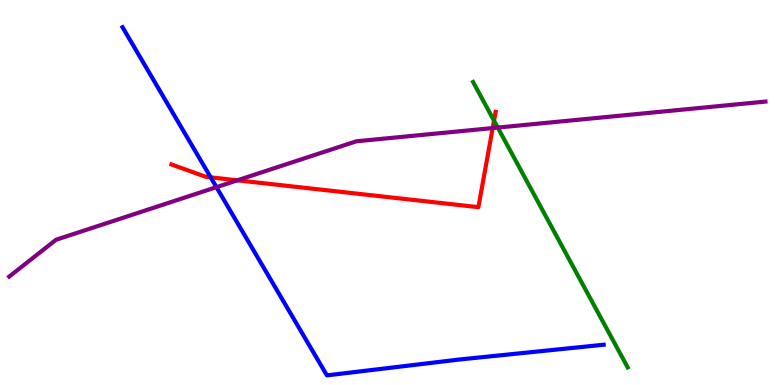[{'lines': ['blue', 'red'], 'intersections': [{'x': 2.72, 'y': 5.39}]}, {'lines': ['green', 'red'], 'intersections': [{'x': 6.37, 'y': 6.87}]}, {'lines': ['purple', 'red'], 'intersections': [{'x': 3.06, 'y': 5.32}, {'x': 6.36, 'y': 6.67}]}, {'lines': ['blue', 'green'], 'intersections': []}, {'lines': ['blue', 'purple'], 'intersections': [{'x': 2.79, 'y': 5.14}]}, {'lines': ['green', 'purple'], 'intersections': [{'x': 6.42, 'y': 6.69}]}]